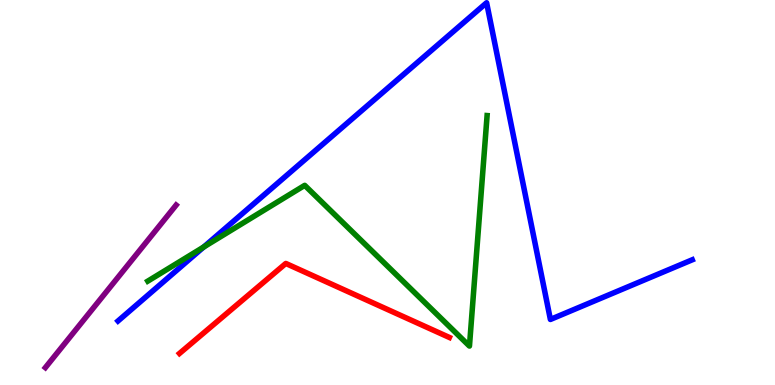[{'lines': ['blue', 'red'], 'intersections': []}, {'lines': ['green', 'red'], 'intersections': []}, {'lines': ['purple', 'red'], 'intersections': []}, {'lines': ['blue', 'green'], 'intersections': [{'x': 2.63, 'y': 3.58}]}, {'lines': ['blue', 'purple'], 'intersections': []}, {'lines': ['green', 'purple'], 'intersections': []}]